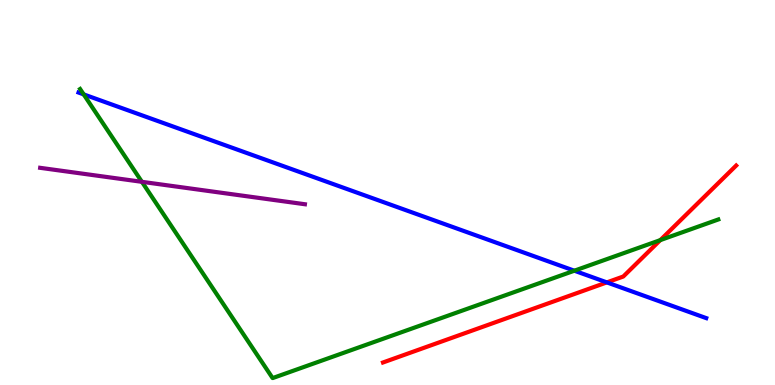[{'lines': ['blue', 'red'], 'intersections': [{'x': 7.83, 'y': 2.67}]}, {'lines': ['green', 'red'], 'intersections': [{'x': 8.52, 'y': 3.76}]}, {'lines': ['purple', 'red'], 'intersections': []}, {'lines': ['blue', 'green'], 'intersections': [{'x': 1.08, 'y': 7.55}, {'x': 7.41, 'y': 2.97}]}, {'lines': ['blue', 'purple'], 'intersections': []}, {'lines': ['green', 'purple'], 'intersections': [{'x': 1.83, 'y': 5.28}]}]